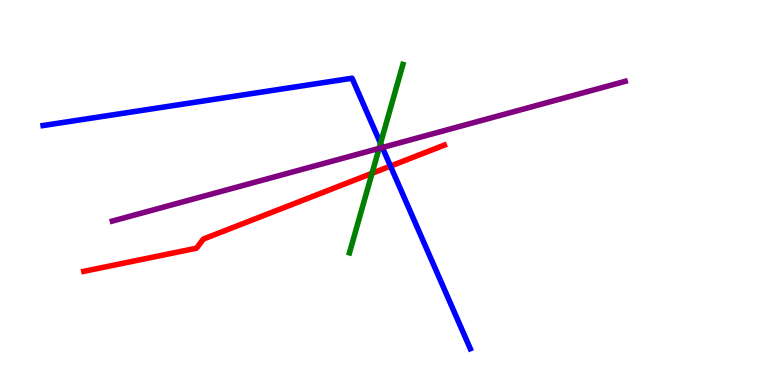[{'lines': ['blue', 'red'], 'intersections': [{'x': 5.04, 'y': 5.69}]}, {'lines': ['green', 'red'], 'intersections': [{'x': 4.8, 'y': 5.5}]}, {'lines': ['purple', 'red'], 'intersections': []}, {'lines': ['blue', 'green'], 'intersections': [{'x': 4.91, 'y': 6.28}]}, {'lines': ['blue', 'purple'], 'intersections': [{'x': 4.93, 'y': 6.17}]}, {'lines': ['green', 'purple'], 'intersections': [{'x': 4.89, 'y': 6.15}]}]